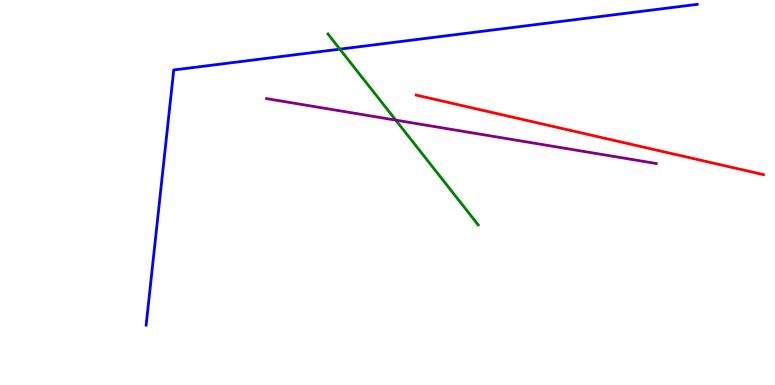[{'lines': ['blue', 'red'], 'intersections': []}, {'lines': ['green', 'red'], 'intersections': []}, {'lines': ['purple', 'red'], 'intersections': []}, {'lines': ['blue', 'green'], 'intersections': [{'x': 4.39, 'y': 8.72}]}, {'lines': ['blue', 'purple'], 'intersections': []}, {'lines': ['green', 'purple'], 'intersections': [{'x': 5.11, 'y': 6.88}]}]